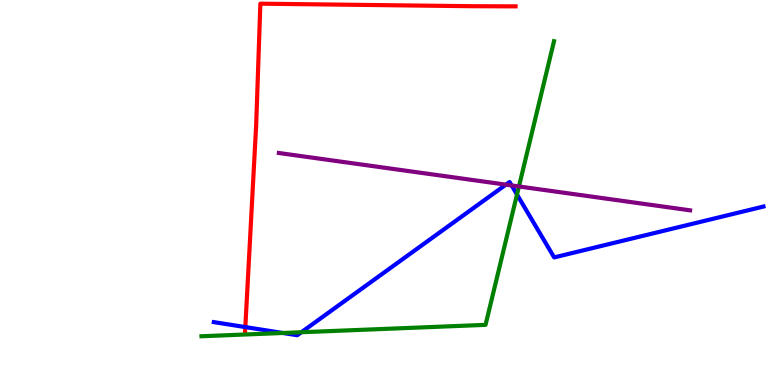[{'lines': ['blue', 'red'], 'intersections': [{'x': 3.17, 'y': 1.5}]}, {'lines': ['green', 'red'], 'intersections': []}, {'lines': ['purple', 'red'], 'intersections': []}, {'lines': ['blue', 'green'], 'intersections': [{'x': 3.65, 'y': 1.35}, {'x': 3.89, 'y': 1.37}, {'x': 6.67, 'y': 4.95}]}, {'lines': ['blue', 'purple'], 'intersections': [{'x': 6.53, 'y': 5.2}, {'x': 6.6, 'y': 5.18}]}, {'lines': ['green', 'purple'], 'intersections': [{'x': 6.7, 'y': 5.16}]}]